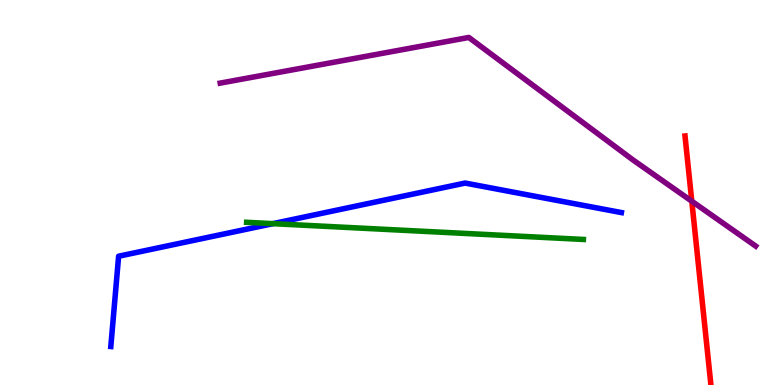[{'lines': ['blue', 'red'], 'intersections': []}, {'lines': ['green', 'red'], 'intersections': []}, {'lines': ['purple', 'red'], 'intersections': [{'x': 8.93, 'y': 4.77}]}, {'lines': ['blue', 'green'], 'intersections': [{'x': 3.52, 'y': 4.19}]}, {'lines': ['blue', 'purple'], 'intersections': []}, {'lines': ['green', 'purple'], 'intersections': []}]